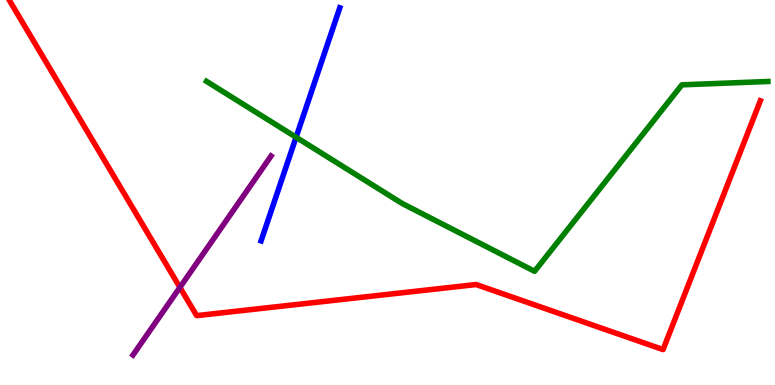[{'lines': ['blue', 'red'], 'intersections': []}, {'lines': ['green', 'red'], 'intersections': []}, {'lines': ['purple', 'red'], 'intersections': [{'x': 2.32, 'y': 2.54}]}, {'lines': ['blue', 'green'], 'intersections': [{'x': 3.82, 'y': 6.44}]}, {'lines': ['blue', 'purple'], 'intersections': []}, {'lines': ['green', 'purple'], 'intersections': []}]